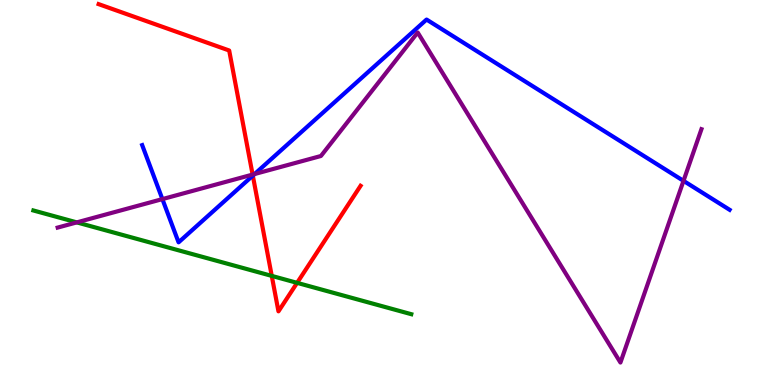[{'lines': ['blue', 'red'], 'intersections': [{'x': 3.26, 'y': 5.44}]}, {'lines': ['green', 'red'], 'intersections': [{'x': 3.51, 'y': 2.83}, {'x': 3.83, 'y': 2.65}]}, {'lines': ['purple', 'red'], 'intersections': [{'x': 3.26, 'y': 5.47}]}, {'lines': ['blue', 'green'], 'intersections': []}, {'lines': ['blue', 'purple'], 'intersections': [{'x': 2.1, 'y': 4.83}, {'x': 3.29, 'y': 5.48}, {'x': 8.82, 'y': 5.3}]}, {'lines': ['green', 'purple'], 'intersections': [{'x': 0.991, 'y': 4.22}]}]